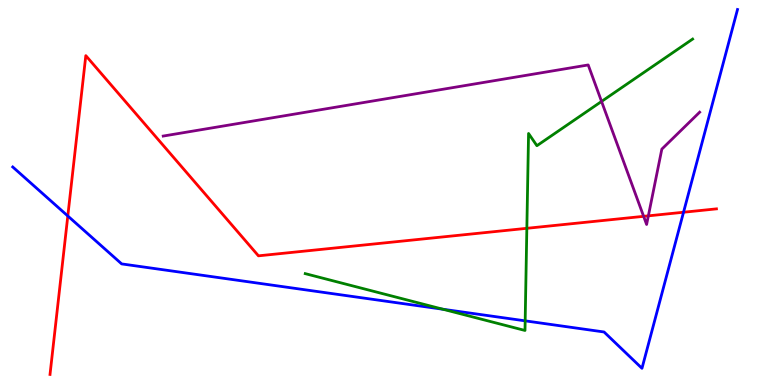[{'lines': ['blue', 'red'], 'intersections': [{'x': 0.875, 'y': 4.39}, {'x': 8.82, 'y': 4.49}]}, {'lines': ['green', 'red'], 'intersections': [{'x': 6.8, 'y': 4.07}]}, {'lines': ['purple', 'red'], 'intersections': [{'x': 8.3, 'y': 4.38}, {'x': 8.37, 'y': 4.39}]}, {'lines': ['blue', 'green'], 'intersections': [{'x': 5.72, 'y': 1.97}, {'x': 6.78, 'y': 1.67}]}, {'lines': ['blue', 'purple'], 'intersections': []}, {'lines': ['green', 'purple'], 'intersections': [{'x': 7.76, 'y': 7.37}]}]